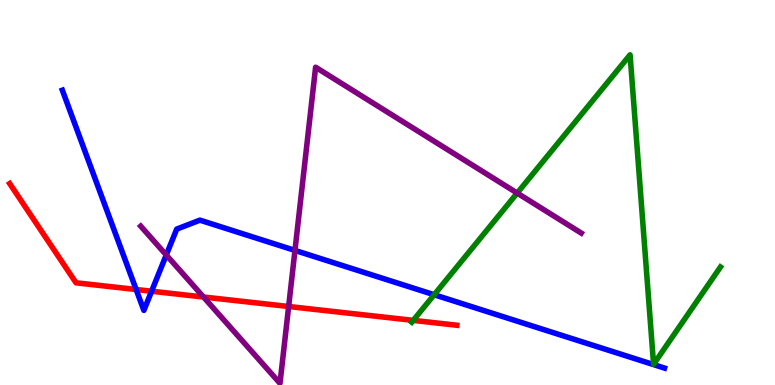[{'lines': ['blue', 'red'], 'intersections': [{'x': 1.76, 'y': 2.48}, {'x': 1.96, 'y': 2.44}]}, {'lines': ['green', 'red'], 'intersections': [{'x': 5.33, 'y': 1.68}]}, {'lines': ['purple', 'red'], 'intersections': [{'x': 2.63, 'y': 2.29}, {'x': 3.72, 'y': 2.04}]}, {'lines': ['blue', 'green'], 'intersections': [{'x': 5.6, 'y': 2.34}]}, {'lines': ['blue', 'purple'], 'intersections': [{'x': 2.15, 'y': 3.38}, {'x': 3.81, 'y': 3.5}]}, {'lines': ['green', 'purple'], 'intersections': [{'x': 6.67, 'y': 4.98}]}]